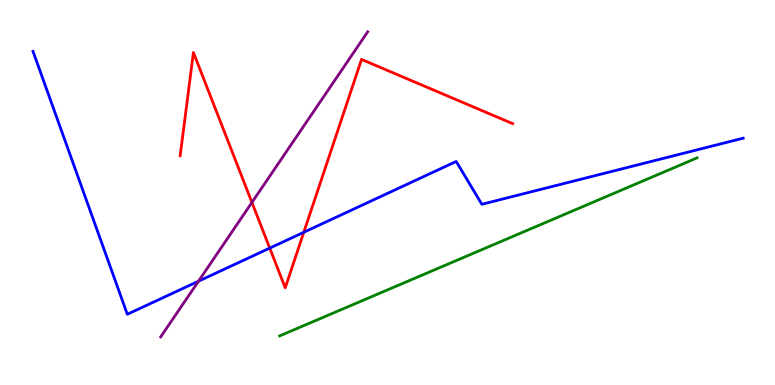[{'lines': ['blue', 'red'], 'intersections': [{'x': 3.48, 'y': 3.56}, {'x': 3.92, 'y': 3.97}]}, {'lines': ['green', 'red'], 'intersections': []}, {'lines': ['purple', 'red'], 'intersections': [{'x': 3.25, 'y': 4.74}]}, {'lines': ['blue', 'green'], 'intersections': []}, {'lines': ['blue', 'purple'], 'intersections': [{'x': 2.56, 'y': 2.7}]}, {'lines': ['green', 'purple'], 'intersections': []}]